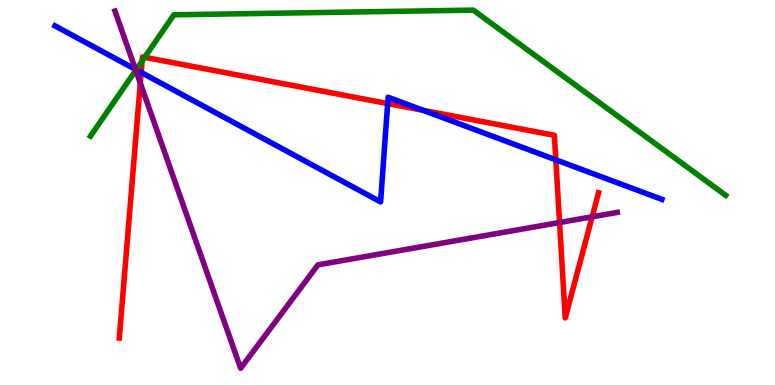[{'lines': ['blue', 'red'], 'intersections': [{'x': 1.82, 'y': 8.12}, {'x': 5.0, 'y': 7.31}, {'x': 5.46, 'y': 7.13}, {'x': 7.17, 'y': 5.85}]}, {'lines': ['green', 'red'], 'intersections': [{'x': 1.83, 'y': 8.42}, {'x': 1.87, 'y': 8.51}]}, {'lines': ['purple', 'red'], 'intersections': [{'x': 1.81, 'y': 7.84}, {'x': 7.22, 'y': 4.22}, {'x': 7.64, 'y': 4.37}]}, {'lines': ['blue', 'green'], 'intersections': [{'x': 1.76, 'y': 8.19}]}, {'lines': ['blue', 'purple'], 'intersections': [{'x': 1.75, 'y': 8.2}]}, {'lines': ['green', 'purple'], 'intersections': [{'x': 1.75, 'y': 8.18}]}]